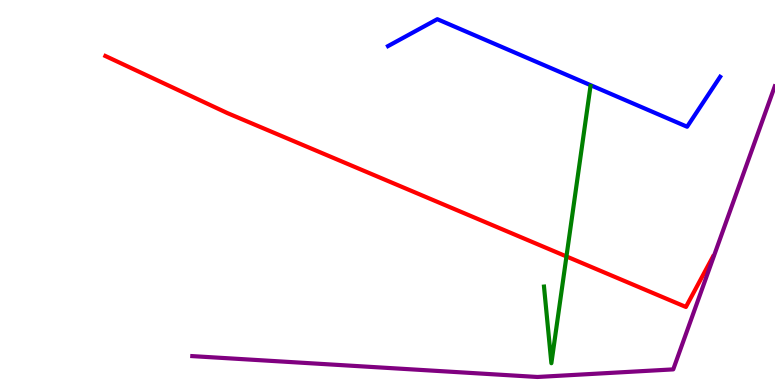[{'lines': ['blue', 'red'], 'intersections': []}, {'lines': ['green', 'red'], 'intersections': [{'x': 7.31, 'y': 3.34}]}, {'lines': ['purple', 'red'], 'intersections': []}, {'lines': ['blue', 'green'], 'intersections': []}, {'lines': ['blue', 'purple'], 'intersections': []}, {'lines': ['green', 'purple'], 'intersections': []}]